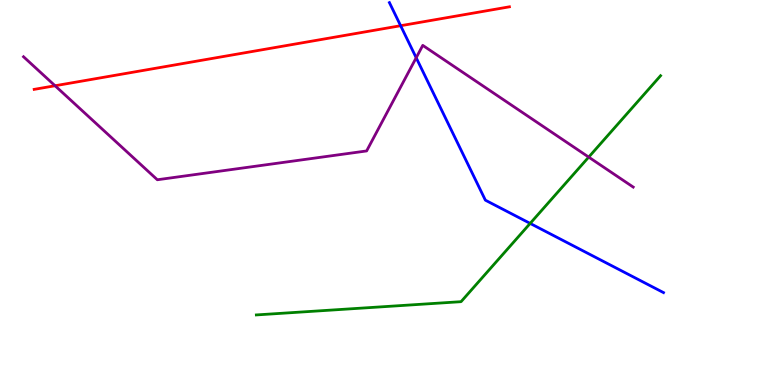[{'lines': ['blue', 'red'], 'intersections': [{'x': 5.17, 'y': 9.33}]}, {'lines': ['green', 'red'], 'intersections': []}, {'lines': ['purple', 'red'], 'intersections': [{'x': 0.71, 'y': 7.77}]}, {'lines': ['blue', 'green'], 'intersections': [{'x': 6.84, 'y': 4.2}]}, {'lines': ['blue', 'purple'], 'intersections': [{'x': 5.37, 'y': 8.5}]}, {'lines': ['green', 'purple'], 'intersections': [{'x': 7.6, 'y': 5.92}]}]